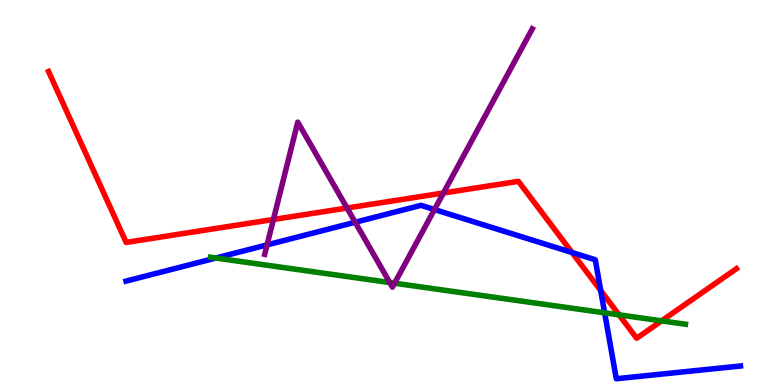[{'lines': ['blue', 'red'], 'intersections': [{'x': 7.38, 'y': 3.44}, {'x': 7.75, 'y': 2.45}]}, {'lines': ['green', 'red'], 'intersections': [{'x': 7.99, 'y': 1.82}, {'x': 8.54, 'y': 1.67}]}, {'lines': ['purple', 'red'], 'intersections': [{'x': 3.53, 'y': 4.3}, {'x': 4.48, 'y': 4.6}, {'x': 5.72, 'y': 4.99}]}, {'lines': ['blue', 'green'], 'intersections': [{'x': 2.79, 'y': 3.3}, {'x': 7.8, 'y': 1.87}]}, {'lines': ['blue', 'purple'], 'intersections': [{'x': 3.45, 'y': 3.64}, {'x': 4.58, 'y': 4.23}, {'x': 5.61, 'y': 4.56}]}, {'lines': ['green', 'purple'], 'intersections': [{'x': 5.03, 'y': 2.66}, {'x': 5.09, 'y': 2.64}]}]